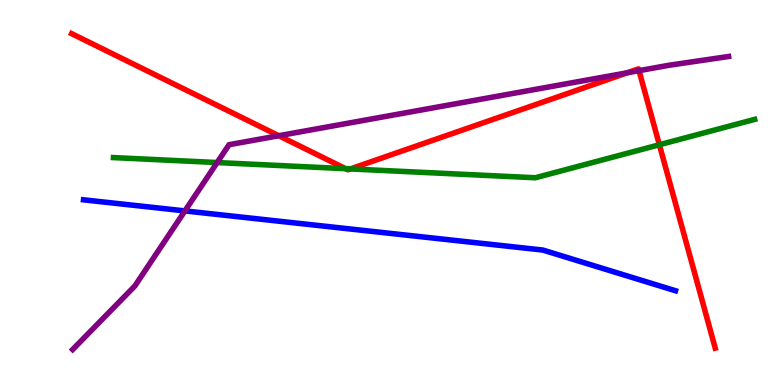[{'lines': ['blue', 'red'], 'intersections': []}, {'lines': ['green', 'red'], 'intersections': [{'x': 4.46, 'y': 5.62}, {'x': 4.52, 'y': 5.61}, {'x': 8.51, 'y': 6.24}]}, {'lines': ['purple', 'red'], 'intersections': [{'x': 3.6, 'y': 6.47}, {'x': 8.09, 'y': 8.11}, {'x': 8.25, 'y': 8.16}]}, {'lines': ['blue', 'green'], 'intersections': []}, {'lines': ['blue', 'purple'], 'intersections': [{'x': 2.39, 'y': 4.52}]}, {'lines': ['green', 'purple'], 'intersections': [{'x': 2.8, 'y': 5.78}]}]